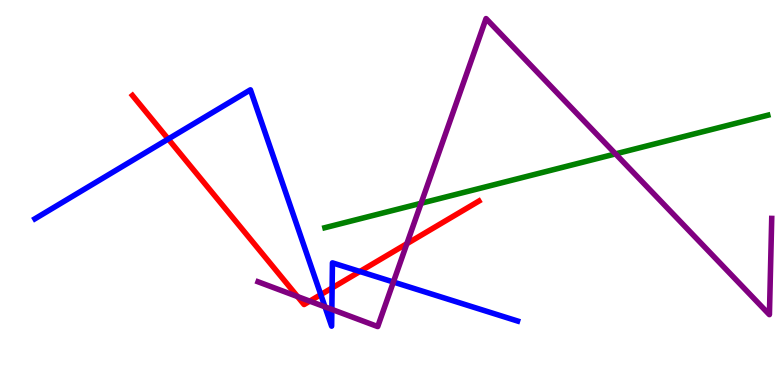[{'lines': ['blue', 'red'], 'intersections': [{'x': 2.17, 'y': 6.39}, {'x': 4.14, 'y': 2.35}, {'x': 4.29, 'y': 2.52}, {'x': 4.64, 'y': 2.95}]}, {'lines': ['green', 'red'], 'intersections': []}, {'lines': ['purple', 'red'], 'intersections': [{'x': 3.84, 'y': 2.3}, {'x': 4.0, 'y': 2.18}, {'x': 5.25, 'y': 3.67}]}, {'lines': ['blue', 'green'], 'intersections': []}, {'lines': ['blue', 'purple'], 'intersections': [{'x': 4.19, 'y': 2.03}, {'x': 4.28, 'y': 1.96}, {'x': 5.08, 'y': 2.67}]}, {'lines': ['green', 'purple'], 'intersections': [{'x': 5.43, 'y': 4.72}, {'x': 7.94, 'y': 6.0}]}]